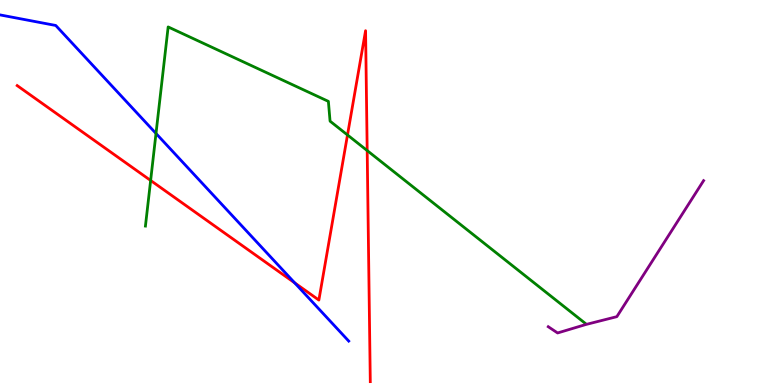[{'lines': ['blue', 'red'], 'intersections': [{'x': 3.8, 'y': 2.65}]}, {'lines': ['green', 'red'], 'intersections': [{'x': 1.94, 'y': 5.31}, {'x': 4.48, 'y': 6.49}, {'x': 4.74, 'y': 6.09}]}, {'lines': ['purple', 'red'], 'intersections': []}, {'lines': ['blue', 'green'], 'intersections': [{'x': 2.01, 'y': 6.53}]}, {'lines': ['blue', 'purple'], 'intersections': []}, {'lines': ['green', 'purple'], 'intersections': []}]